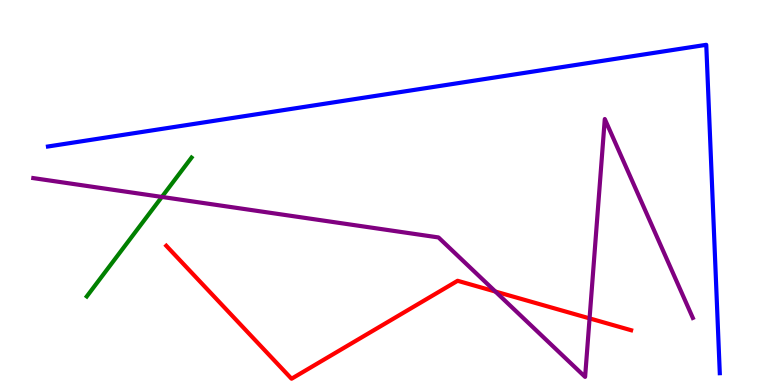[{'lines': ['blue', 'red'], 'intersections': []}, {'lines': ['green', 'red'], 'intersections': []}, {'lines': ['purple', 'red'], 'intersections': [{'x': 6.39, 'y': 2.43}, {'x': 7.61, 'y': 1.73}]}, {'lines': ['blue', 'green'], 'intersections': []}, {'lines': ['blue', 'purple'], 'intersections': []}, {'lines': ['green', 'purple'], 'intersections': [{'x': 2.09, 'y': 4.88}]}]